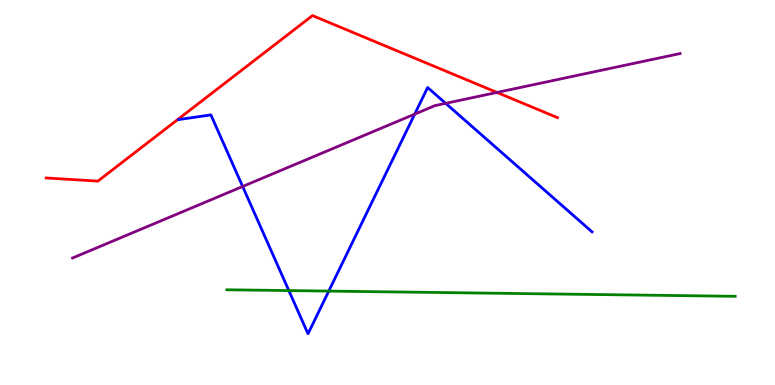[{'lines': ['blue', 'red'], 'intersections': []}, {'lines': ['green', 'red'], 'intersections': []}, {'lines': ['purple', 'red'], 'intersections': [{'x': 6.41, 'y': 7.6}]}, {'lines': ['blue', 'green'], 'intersections': [{'x': 3.73, 'y': 2.45}, {'x': 4.24, 'y': 2.44}]}, {'lines': ['blue', 'purple'], 'intersections': [{'x': 3.13, 'y': 5.16}, {'x': 5.35, 'y': 7.04}, {'x': 5.75, 'y': 7.32}]}, {'lines': ['green', 'purple'], 'intersections': []}]